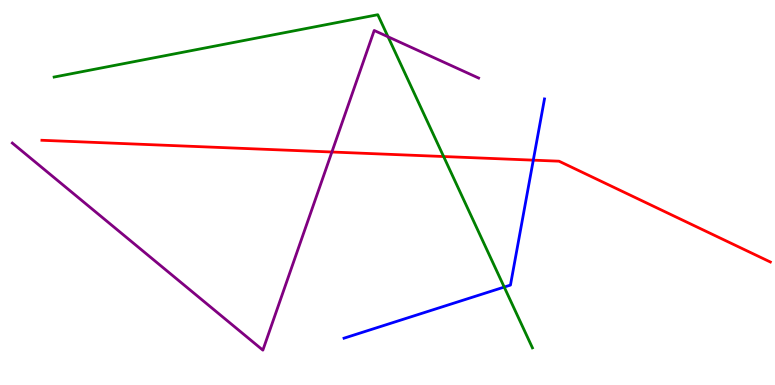[{'lines': ['blue', 'red'], 'intersections': [{'x': 6.88, 'y': 5.84}]}, {'lines': ['green', 'red'], 'intersections': [{'x': 5.72, 'y': 5.93}]}, {'lines': ['purple', 'red'], 'intersections': [{'x': 4.28, 'y': 6.05}]}, {'lines': ['blue', 'green'], 'intersections': [{'x': 6.51, 'y': 2.54}]}, {'lines': ['blue', 'purple'], 'intersections': []}, {'lines': ['green', 'purple'], 'intersections': [{'x': 5.01, 'y': 9.04}]}]